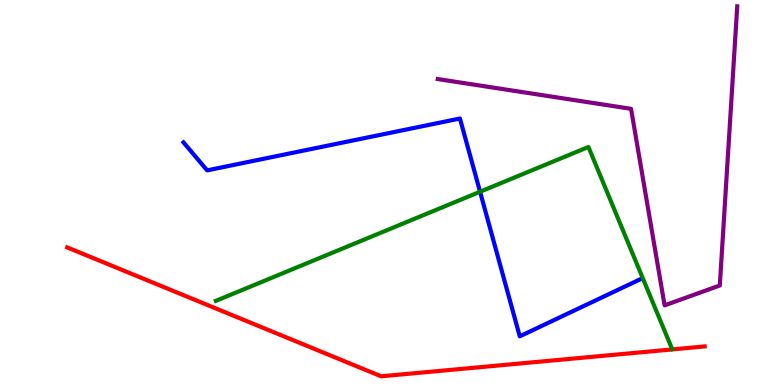[{'lines': ['blue', 'red'], 'intersections': []}, {'lines': ['green', 'red'], 'intersections': []}, {'lines': ['purple', 'red'], 'intersections': []}, {'lines': ['blue', 'green'], 'intersections': [{'x': 6.19, 'y': 5.02}]}, {'lines': ['blue', 'purple'], 'intersections': []}, {'lines': ['green', 'purple'], 'intersections': []}]